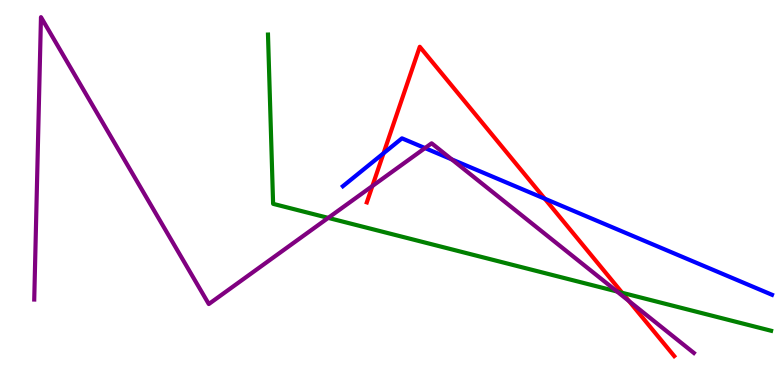[{'lines': ['blue', 'red'], 'intersections': [{'x': 4.95, 'y': 6.02}, {'x': 7.03, 'y': 4.84}]}, {'lines': ['green', 'red'], 'intersections': [{'x': 8.03, 'y': 2.39}]}, {'lines': ['purple', 'red'], 'intersections': [{'x': 4.8, 'y': 5.17}, {'x': 8.12, 'y': 2.18}]}, {'lines': ['blue', 'green'], 'intersections': []}, {'lines': ['blue', 'purple'], 'intersections': [{'x': 5.48, 'y': 6.15}, {'x': 5.83, 'y': 5.86}]}, {'lines': ['green', 'purple'], 'intersections': [{'x': 4.24, 'y': 4.34}, {'x': 7.96, 'y': 2.43}]}]